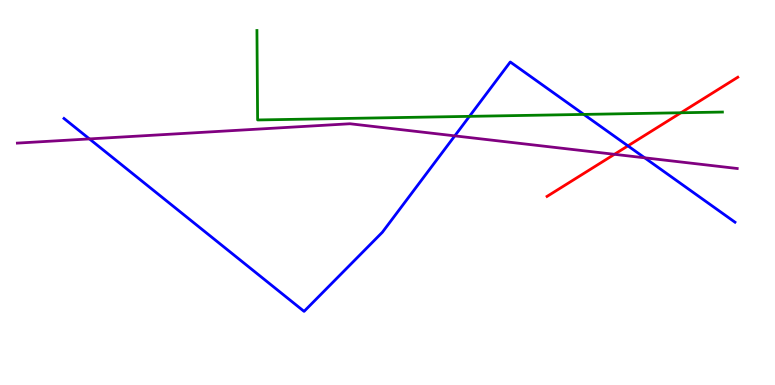[{'lines': ['blue', 'red'], 'intersections': [{'x': 8.1, 'y': 6.21}]}, {'lines': ['green', 'red'], 'intersections': [{'x': 8.79, 'y': 7.07}]}, {'lines': ['purple', 'red'], 'intersections': [{'x': 7.93, 'y': 5.99}]}, {'lines': ['blue', 'green'], 'intersections': [{'x': 6.06, 'y': 6.98}, {'x': 7.53, 'y': 7.03}]}, {'lines': ['blue', 'purple'], 'intersections': [{'x': 1.15, 'y': 6.39}, {'x': 5.87, 'y': 6.47}, {'x': 8.32, 'y': 5.9}]}, {'lines': ['green', 'purple'], 'intersections': []}]